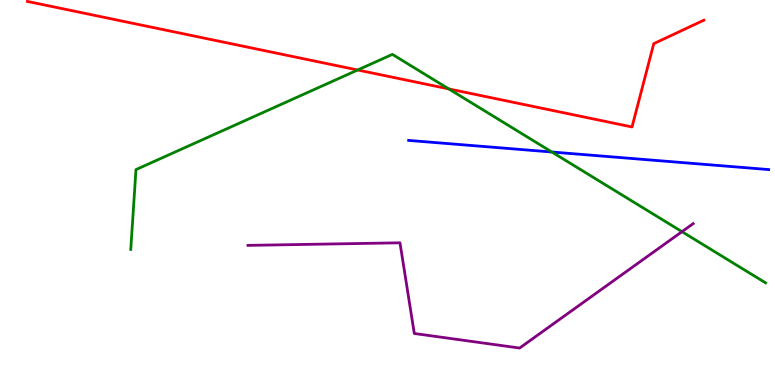[{'lines': ['blue', 'red'], 'intersections': []}, {'lines': ['green', 'red'], 'intersections': [{'x': 4.62, 'y': 8.18}, {'x': 5.79, 'y': 7.69}]}, {'lines': ['purple', 'red'], 'intersections': []}, {'lines': ['blue', 'green'], 'intersections': [{'x': 7.12, 'y': 6.05}]}, {'lines': ['blue', 'purple'], 'intersections': []}, {'lines': ['green', 'purple'], 'intersections': [{'x': 8.8, 'y': 3.98}]}]